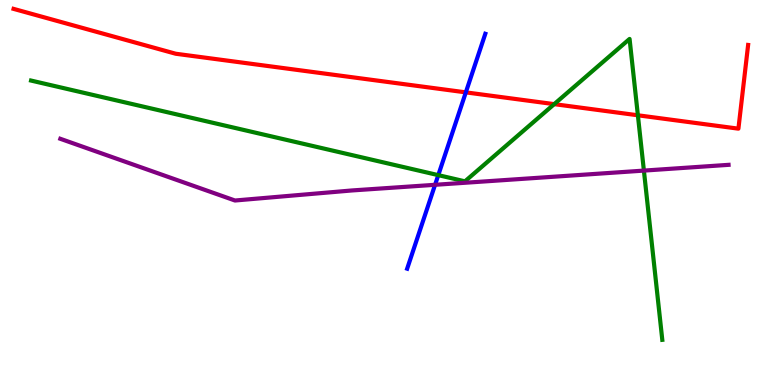[{'lines': ['blue', 'red'], 'intersections': [{'x': 6.01, 'y': 7.6}]}, {'lines': ['green', 'red'], 'intersections': [{'x': 7.15, 'y': 7.3}, {'x': 8.23, 'y': 7.01}]}, {'lines': ['purple', 'red'], 'intersections': []}, {'lines': ['blue', 'green'], 'intersections': [{'x': 5.66, 'y': 5.45}]}, {'lines': ['blue', 'purple'], 'intersections': [{'x': 5.61, 'y': 5.2}]}, {'lines': ['green', 'purple'], 'intersections': [{'x': 8.31, 'y': 5.57}]}]